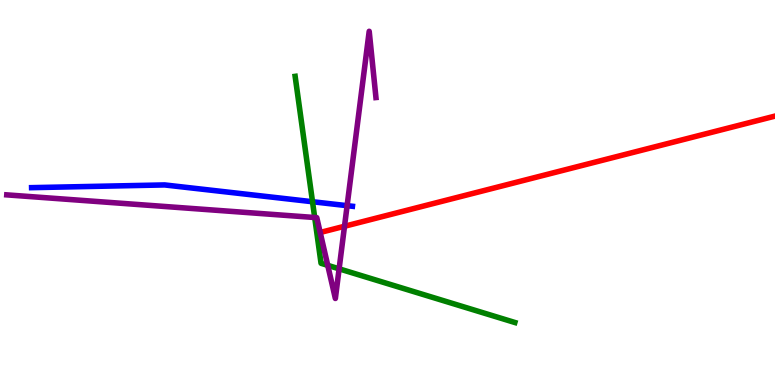[{'lines': ['blue', 'red'], 'intersections': []}, {'lines': ['green', 'red'], 'intersections': []}, {'lines': ['purple', 'red'], 'intersections': [{'x': 4.45, 'y': 4.12}]}, {'lines': ['blue', 'green'], 'intersections': [{'x': 4.03, 'y': 4.76}]}, {'lines': ['blue', 'purple'], 'intersections': [{'x': 4.48, 'y': 4.66}]}, {'lines': ['green', 'purple'], 'intersections': [{'x': 4.06, 'y': 4.35}, {'x': 4.23, 'y': 3.11}, {'x': 4.38, 'y': 3.02}]}]